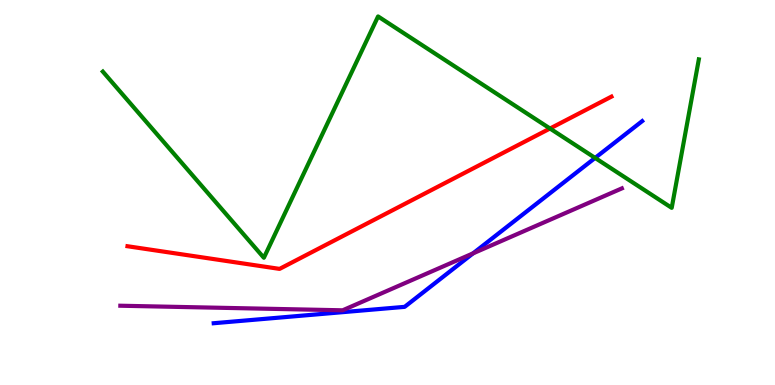[{'lines': ['blue', 'red'], 'intersections': []}, {'lines': ['green', 'red'], 'intersections': [{'x': 7.1, 'y': 6.66}]}, {'lines': ['purple', 'red'], 'intersections': []}, {'lines': ['blue', 'green'], 'intersections': [{'x': 7.68, 'y': 5.9}]}, {'lines': ['blue', 'purple'], 'intersections': [{'x': 6.1, 'y': 3.42}]}, {'lines': ['green', 'purple'], 'intersections': []}]